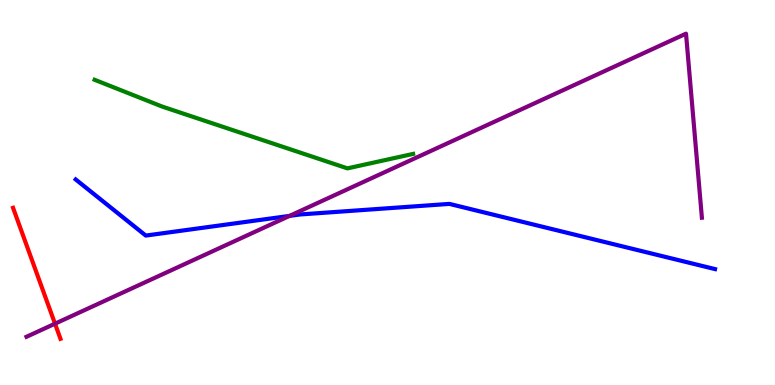[{'lines': ['blue', 'red'], 'intersections': []}, {'lines': ['green', 'red'], 'intersections': []}, {'lines': ['purple', 'red'], 'intersections': [{'x': 0.71, 'y': 1.59}]}, {'lines': ['blue', 'green'], 'intersections': []}, {'lines': ['blue', 'purple'], 'intersections': [{'x': 3.74, 'y': 4.39}]}, {'lines': ['green', 'purple'], 'intersections': []}]